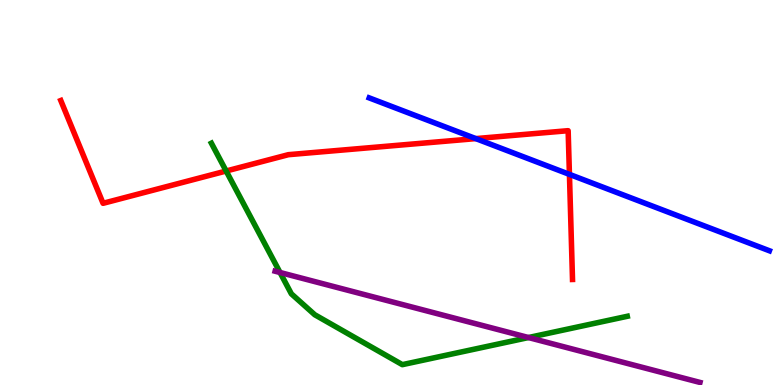[{'lines': ['blue', 'red'], 'intersections': [{'x': 6.14, 'y': 6.4}, {'x': 7.35, 'y': 5.47}]}, {'lines': ['green', 'red'], 'intersections': [{'x': 2.92, 'y': 5.56}]}, {'lines': ['purple', 'red'], 'intersections': []}, {'lines': ['blue', 'green'], 'intersections': []}, {'lines': ['blue', 'purple'], 'intersections': []}, {'lines': ['green', 'purple'], 'intersections': [{'x': 3.61, 'y': 2.92}, {'x': 6.82, 'y': 1.23}]}]